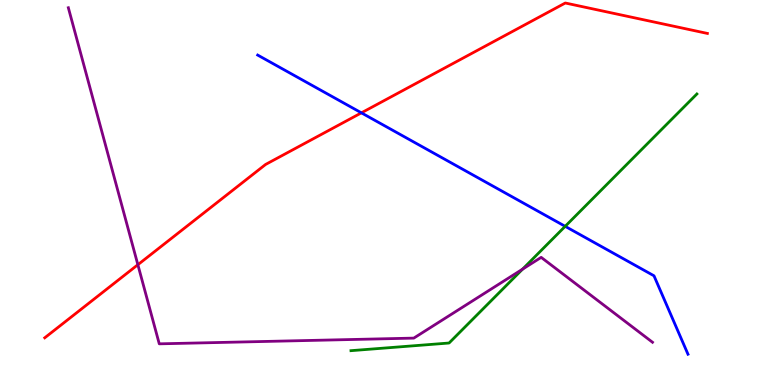[{'lines': ['blue', 'red'], 'intersections': [{'x': 4.66, 'y': 7.07}]}, {'lines': ['green', 'red'], 'intersections': []}, {'lines': ['purple', 'red'], 'intersections': [{'x': 1.78, 'y': 3.12}]}, {'lines': ['blue', 'green'], 'intersections': [{'x': 7.29, 'y': 4.12}]}, {'lines': ['blue', 'purple'], 'intersections': []}, {'lines': ['green', 'purple'], 'intersections': [{'x': 6.74, 'y': 3.01}]}]